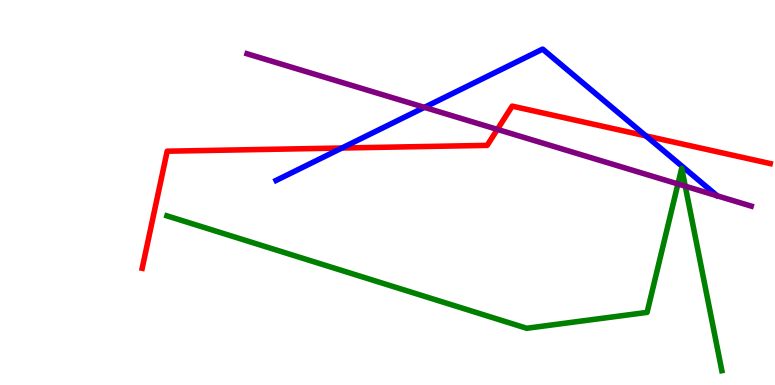[{'lines': ['blue', 'red'], 'intersections': [{'x': 4.41, 'y': 6.16}, {'x': 8.33, 'y': 6.47}]}, {'lines': ['green', 'red'], 'intersections': []}, {'lines': ['purple', 'red'], 'intersections': [{'x': 6.42, 'y': 6.64}]}, {'lines': ['blue', 'green'], 'intersections': []}, {'lines': ['blue', 'purple'], 'intersections': [{'x': 5.48, 'y': 7.21}]}, {'lines': ['green', 'purple'], 'intersections': [{'x': 8.75, 'y': 5.22}, {'x': 8.84, 'y': 5.16}]}]